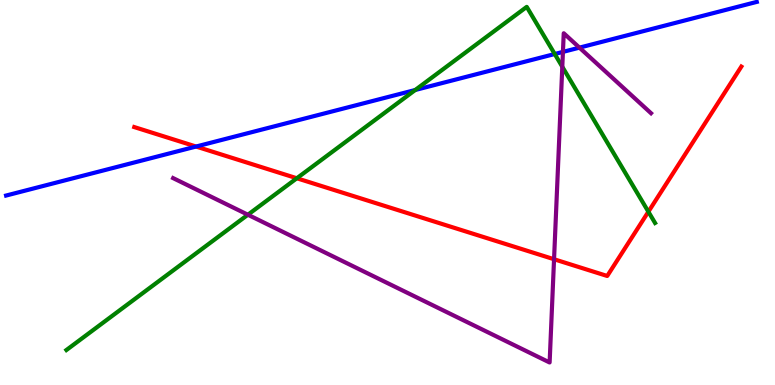[{'lines': ['blue', 'red'], 'intersections': [{'x': 2.53, 'y': 6.19}]}, {'lines': ['green', 'red'], 'intersections': [{'x': 3.83, 'y': 5.37}, {'x': 8.37, 'y': 4.5}]}, {'lines': ['purple', 'red'], 'intersections': [{'x': 7.15, 'y': 3.27}]}, {'lines': ['blue', 'green'], 'intersections': [{'x': 5.36, 'y': 7.66}, {'x': 7.16, 'y': 8.6}]}, {'lines': ['blue', 'purple'], 'intersections': [{'x': 7.26, 'y': 8.65}, {'x': 7.48, 'y': 8.76}]}, {'lines': ['green', 'purple'], 'intersections': [{'x': 3.2, 'y': 4.42}, {'x': 7.26, 'y': 8.27}]}]